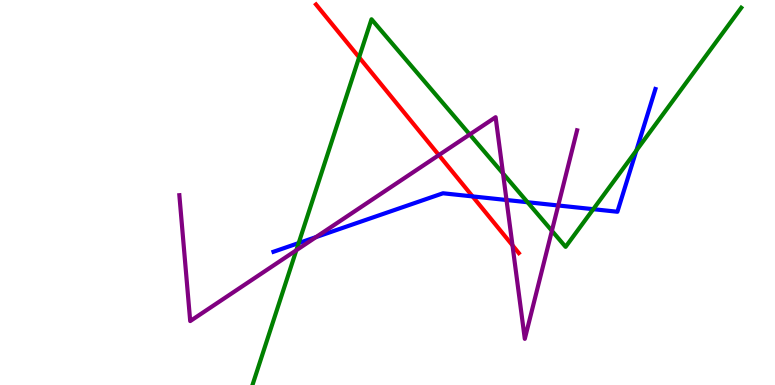[{'lines': ['blue', 'red'], 'intersections': [{'x': 6.1, 'y': 4.9}]}, {'lines': ['green', 'red'], 'intersections': [{'x': 4.63, 'y': 8.51}]}, {'lines': ['purple', 'red'], 'intersections': [{'x': 5.66, 'y': 5.97}, {'x': 6.61, 'y': 3.63}]}, {'lines': ['blue', 'green'], 'intersections': [{'x': 3.85, 'y': 3.69}, {'x': 6.81, 'y': 4.75}, {'x': 7.66, 'y': 4.57}, {'x': 8.21, 'y': 6.09}]}, {'lines': ['blue', 'purple'], 'intersections': [{'x': 4.08, 'y': 3.84}, {'x': 6.54, 'y': 4.81}, {'x': 7.2, 'y': 4.66}]}, {'lines': ['green', 'purple'], 'intersections': [{'x': 3.82, 'y': 3.5}, {'x': 6.06, 'y': 6.51}, {'x': 6.49, 'y': 5.49}, {'x': 7.12, 'y': 4.01}]}]